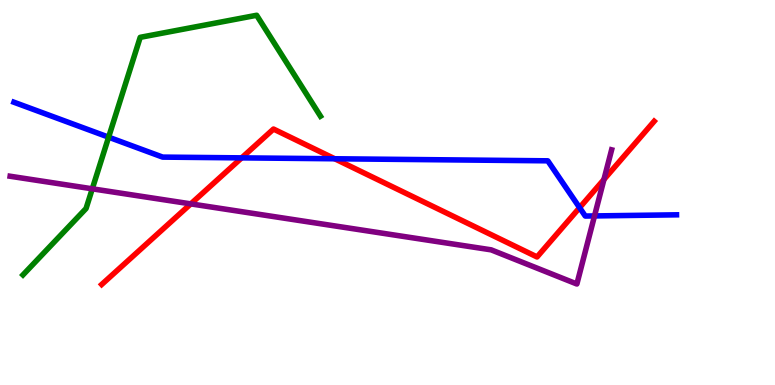[{'lines': ['blue', 'red'], 'intersections': [{'x': 3.12, 'y': 5.9}, {'x': 4.32, 'y': 5.88}, {'x': 7.48, 'y': 4.61}]}, {'lines': ['green', 'red'], 'intersections': []}, {'lines': ['purple', 'red'], 'intersections': [{'x': 2.46, 'y': 4.7}, {'x': 7.79, 'y': 5.34}]}, {'lines': ['blue', 'green'], 'intersections': [{'x': 1.4, 'y': 6.44}]}, {'lines': ['blue', 'purple'], 'intersections': [{'x': 7.67, 'y': 4.39}]}, {'lines': ['green', 'purple'], 'intersections': [{'x': 1.19, 'y': 5.1}]}]